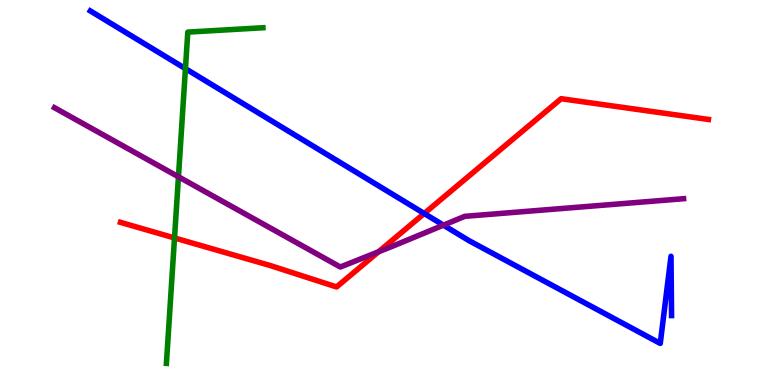[{'lines': ['blue', 'red'], 'intersections': [{'x': 5.47, 'y': 4.45}]}, {'lines': ['green', 'red'], 'intersections': [{'x': 2.25, 'y': 3.82}]}, {'lines': ['purple', 'red'], 'intersections': [{'x': 4.88, 'y': 3.46}]}, {'lines': ['blue', 'green'], 'intersections': [{'x': 2.39, 'y': 8.22}]}, {'lines': ['blue', 'purple'], 'intersections': [{'x': 5.72, 'y': 4.15}]}, {'lines': ['green', 'purple'], 'intersections': [{'x': 2.3, 'y': 5.41}]}]